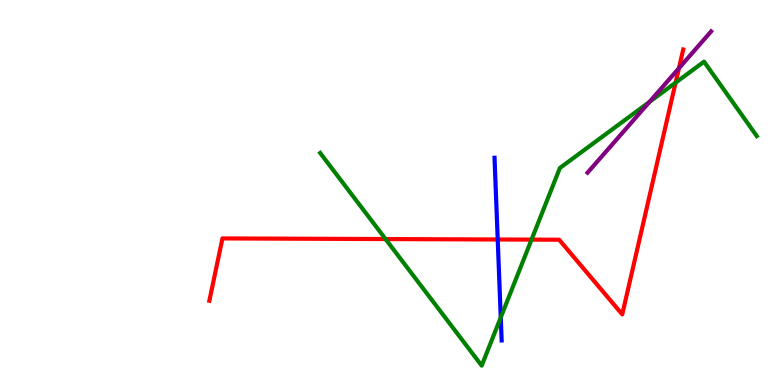[{'lines': ['blue', 'red'], 'intersections': [{'x': 6.42, 'y': 3.78}]}, {'lines': ['green', 'red'], 'intersections': [{'x': 4.97, 'y': 3.79}, {'x': 6.86, 'y': 3.78}, {'x': 8.72, 'y': 7.85}]}, {'lines': ['purple', 'red'], 'intersections': [{'x': 8.76, 'y': 8.23}]}, {'lines': ['blue', 'green'], 'intersections': [{'x': 6.46, 'y': 1.75}]}, {'lines': ['blue', 'purple'], 'intersections': []}, {'lines': ['green', 'purple'], 'intersections': [{'x': 8.38, 'y': 7.35}]}]